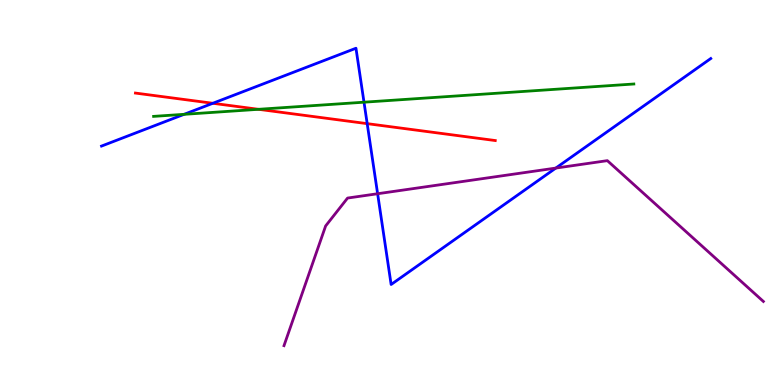[{'lines': ['blue', 'red'], 'intersections': [{'x': 2.75, 'y': 7.32}, {'x': 4.74, 'y': 6.79}]}, {'lines': ['green', 'red'], 'intersections': [{'x': 3.34, 'y': 7.16}]}, {'lines': ['purple', 'red'], 'intersections': []}, {'lines': ['blue', 'green'], 'intersections': [{'x': 2.38, 'y': 7.03}, {'x': 4.7, 'y': 7.35}]}, {'lines': ['blue', 'purple'], 'intersections': [{'x': 4.87, 'y': 4.97}, {'x': 7.17, 'y': 5.63}]}, {'lines': ['green', 'purple'], 'intersections': []}]